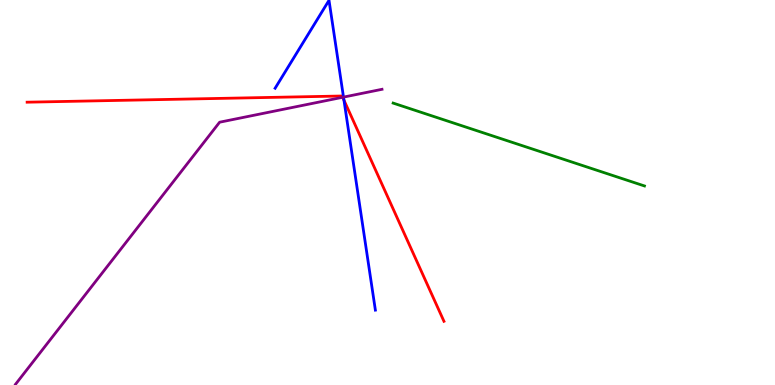[{'lines': ['blue', 'red'], 'intersections': [{'x': 4.44, 'y': 7.4}]}, {'lines': ['green', 'red'], 'intersections': []}, {'lines': ['purple', 'red'], 'intersections': [{'x': 4.42, 'y': 7.47}]}, {'lines': ['blue', 'green'], 'intersections': []}, {'lines': ['blue', 'purple'], 'intersections': [{'x': 4.43, 'y': 7.48}]}, {'lines': ['green', 'purple'], 'intersections': []}]